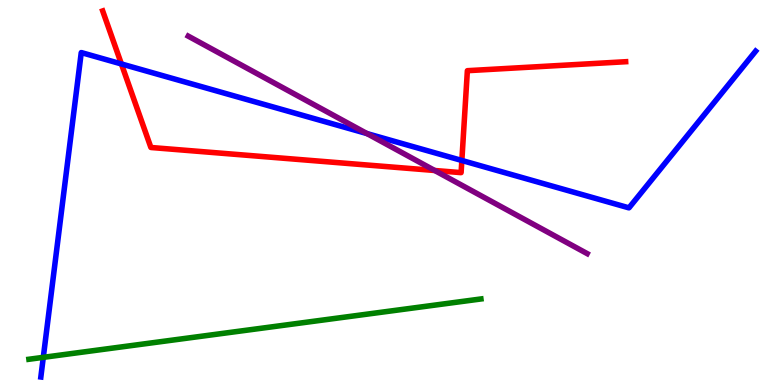[{'lines': ['blue', 'red'], 'intersections': [{'x': 1.57, 'y': 8.34}, {'x': 5.96, 'y': 5.83}]}, {'lines': ['green', 'red'], 'intersections': []}, {'lines': ['purple', 'red'], 'intersections': [{'x': 5.61, 'y': 5.57}]}, {'lines': ['blue', 'green'], 'intersections': [{'x': 0.559, 'y': 0.718}]}, {'lines': ['blue', 'purple'], 'intersections': [{'x': 4.74, 'y': 6.53}]}, {'lines': ['green', 'purple'], 'intersections': []}]